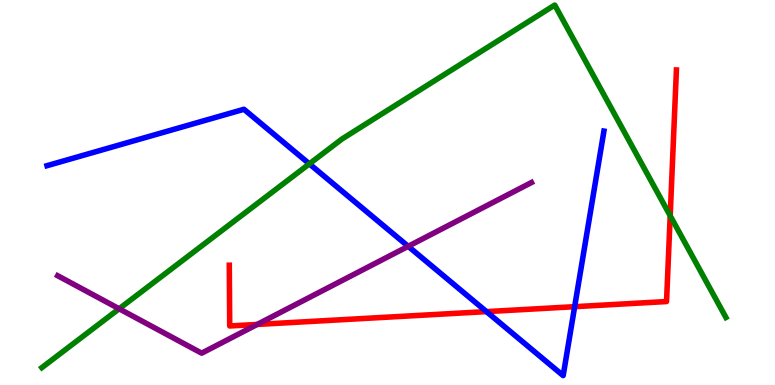[{'lines': ['blue', 'red'], 'intersections': [{'x': 6.28, 'y': 1.91}, {'x': 7.41, 'y': 2.03}]}, {'lines': ['green', 'red'], 'intersections': [{'x': 8.65, 'y': 4.4}]}, {'lines': ['purple', 'red'], 'intersections': [{'x': 3.32, 'y': 1.57}]}, {'lines': ['blue', 'green'], 'intersections': [{'x': 3.99, 'y': 5.74}]}, {'lines': ['blue', 'purple'], 'intersections': [{'x': 5.27, 'y': 3.6}]}, {'lines': ['green', 'purple'], 'intersections': [{'x': 1.54, 'y': 1.98}]}]